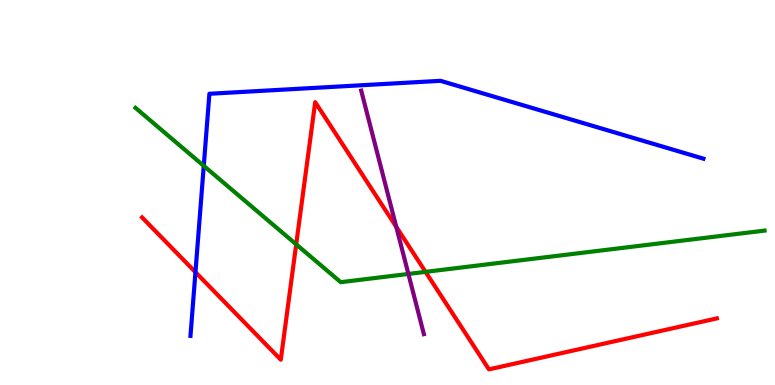[{'lines': ['blue', 'red'], 'intersections': [{'x': 2.52, 'y': 2.93}]}, {'lines': ['green', 'red'], 'intersections': [{'x': 3.82, 'y': 3.65}, {'x': 5.49, 'y': 2.94}]}, {'lines': ['purple', 'red'], 'intersections': [{'x': 5.11, 'y': 4.11}]}, {'lines': ['blue', 'green'], 'intersections': [{'x': 2.63, 'y': 5.69}]}, {'lines': ['blue', 'purple'], 'intersections': []}, {'lines': ['green', 'purple'], 'intersections': [{'x': 5.27, 'y': 2.88}]}]